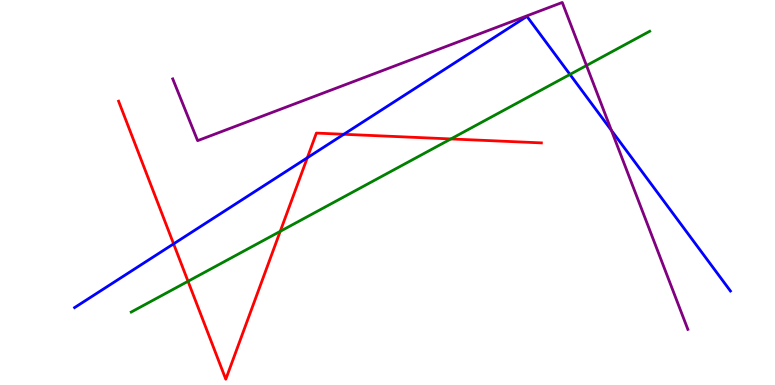[{'lines': ['blue', 'red'], 'intersections': [{'x': 2.24, 'y': 3.67}, {'x': 3.97, 'y': 5.9}, {'x': 4.44, 'y': 6.51}]}, {'lines': ['green', 'red'], 'intersections': [{'x': 2.43, 'y': 2.69}, {'x': 3.62, 'y': 3.99}, {'x': 5.82, 'y': 6.39}]}, {'lines': ['purple', 'red'], 'intersections': []}, {'lines': ['blue', 'green'], 'intersections': [{'x': 7.35, 'y': 8.07}]}, {'lines': ['blue', 'purple'], 'intersections': [{'x': 7.89, 'y': 6.61}]}, {'lines': ['green', 'purple'], 'intersections': [{'x': 7.57, 'y': 8.3}]}]